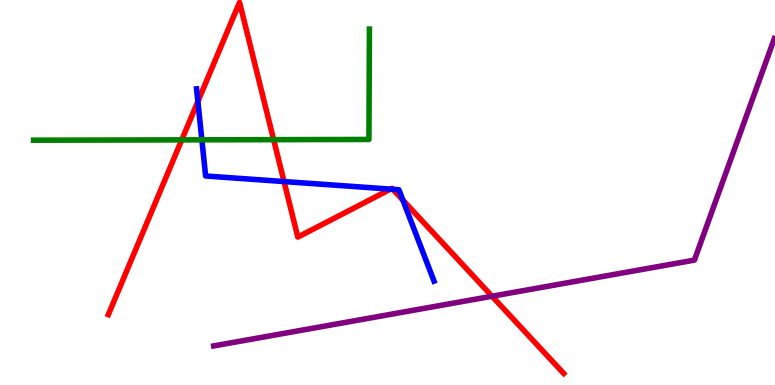[{'lines': ['blue', 'red'], 'intersections': [{'x': 2.55, 'y': 7.36}, {'x': 3.66, 'y': 5.28}, {'x': 5.04, 'y': 5.09}, {'x': 5.07, 'y': 5.08}, {'x': 5.2, 'y': 4.8}]}, {'lines': ['green', 'red'], 'intersections': [{'x': 2.35, 'y': 6.37}, {'x': 3.53, 'y': 6.37}]}, {'lines': ['purple', 'red'], 'intersections': [{'x': 6.35, 'y': 2.31}]}, {'lines': ['blue', 'green'], 'intersections': [{'x': 2.6, 'y': 6.37}]}, {'lines': ['blue', 'purple'], 'intersections': []}, {'lines': ['green', 'purple'], 'intersections': []}]